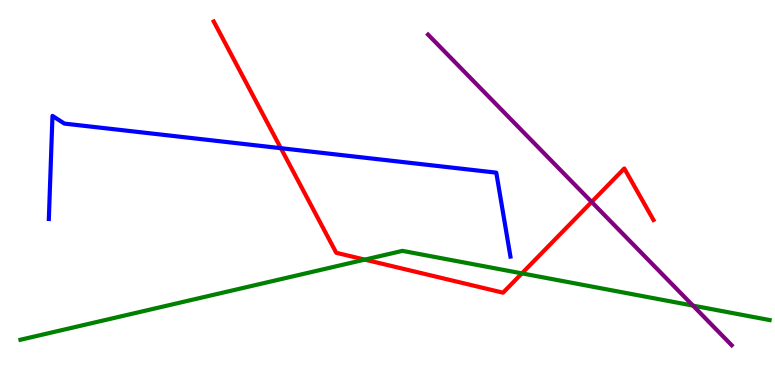[{'lines': ['blue', 'red'], 'intersections': [{'x': 3.62, 'y': 6.15}]}, {'lines': ['green', 'red'], 'intersections': [{'x': 4.71, 'y': 3.26}, {'x': 6.73, 'y': 2.9}]}, {'lines': ['purple', 'red'], 'intersections': [{'x': 7.63, 'y': 4.75}]}, {'lines': ['blue', 'green'], 'intersections': []}, {'lines': ['blue', 'purple'], 'intersections': []}, {'lines': ['green', 'purple'], 'intersections': [{'x': 8.94, 'y': 2.06}]}]